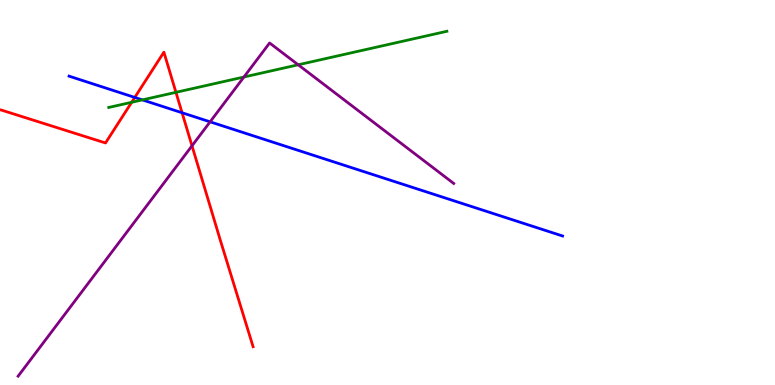[{'lines': ['blue', 'red'], 'intersections': [{'x': 1.74, 'y': 7.47}, {'x': 2.35, 'y': 7.07}]}, {'lines': ['green', 'red'], 'intersections': [{'x': 1.7, 'y': 7.34}, {'x': 2.27, 'y': 7.6}]}, {'lines': ['purple', 'red'], 'intersections': [{'x': 2.48, 'y': 6.21}]}, {'lines': ['blue', 'green'], 'intersections': [{'x': 1.84, 'y': 7.41}]}, {'lines': ['blue', 'purple'], 'intersections': [{'x': 2.71, 'y': 6.84}]}, {'lines': ['green', 'purple'], 'intersections': [{'x': 3.15, 'y': 8.0}, {'x': 3.85, 'y': 8.32}]}]